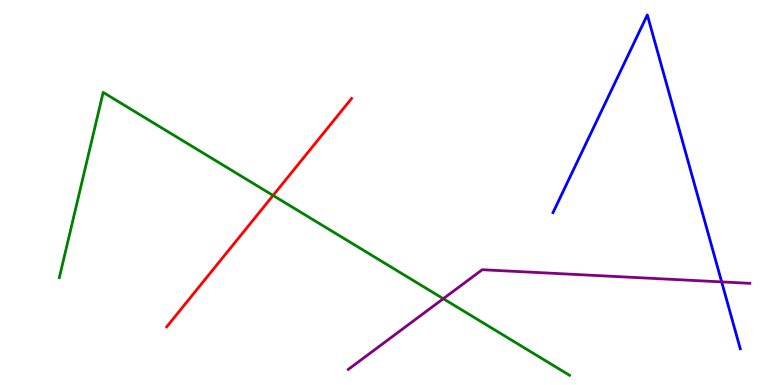[{'lines': ['blue', 'red'], 'intersections': []}, {'lines': ['green', 'red'], 'intersections': [{'x': 3.52, 'y': 4.92}]}, {'lines': ['purple', 'red'], 'intersections': []}, {'lines': ['blue', 'green'], 'intersections': []}, {'lines': ['blue', 'purple'], 'intersections': [{'x': 9.31, 'y': 2.68}]}, {'lines': ['green', 'purple'], 'intersections': [{'x': 5.72, 'y': 2.24}]}]